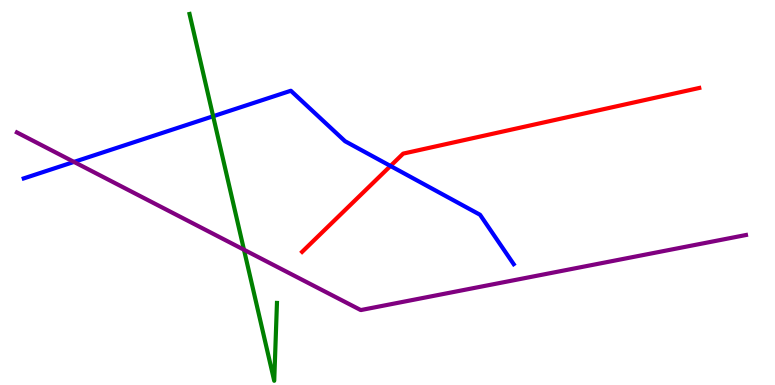[{'lines': ['blue', 'red'], 'intersections': [{'x': 5.04, 'y': 5.69}]}, {'lines': ['green', 'red'], 'intersections': []}, {'lines': ['purple', 'red'], 'intersections': []}, {'lines': ['blue', 'green'], 'intersections': [{'x': 2.75, 'y': 6.98}]}, {'lines': ['blue', 'purple'], 'intersections': [{'x': 0.955, 'y': 5.79}]}, {'lines': ['green', 'purple'], 'intersections': [{'x': 3.15, 'y': 3.51}]}]